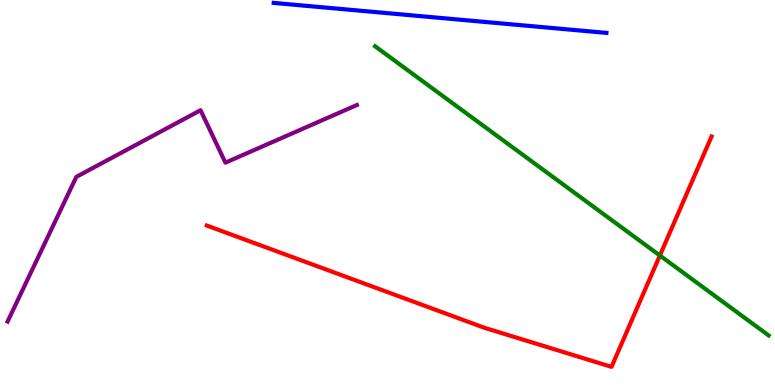[{'lines': ['blue', 'red'], 'intersections': []}, {'lines': ['green', 'red'], 'intersections': [{'x': 8.51, 'y': 3.36}]}, {'lines': ['purple', 'red'], 'intersections': []}, {'lines': ['blue', 'green'], 'intersections': []}, {'lines': ['blue', 'purple'], 'intersections': []}, {'lines': ['green', 'purple'], 'intersections': []}]